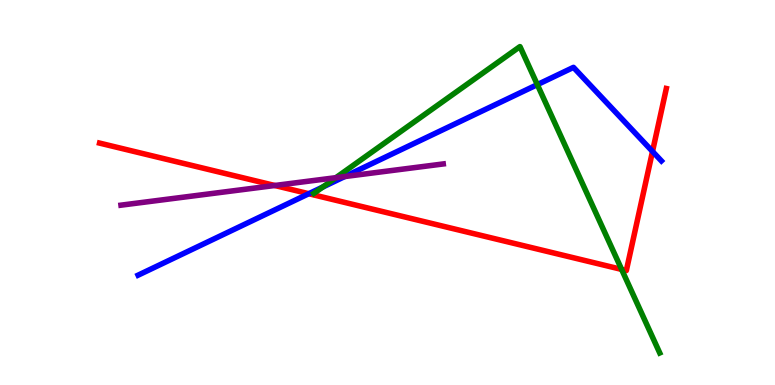[{'lines': ['blue', 'red'], 'intersections': [{'x': 3.98, 'y': 4.97}, {'x': 8.42, 'y': 6.07}]}, {'lines': ['green', 'red'], 'intersections': [{'x': 8.02, 'y': 3.0}]}, {'lines': ['purple', 'red'], 'intersections': [{'x': 3.55, 'y': 5.18}]}, {'lines': ['blue', 'green'], 'intersections': [{'x': 4.17, 'y': 5.14}, {'x': 6.93, 'y': 7.8}]}, {'lines': ['blue', 'purple'], 'intersections': [{'x': 4.45, 'y': 5.41}]}, {'lines': ['green', 'purple'], 'intersections': [{'x': 4.33, 'y': 5.39}]}]